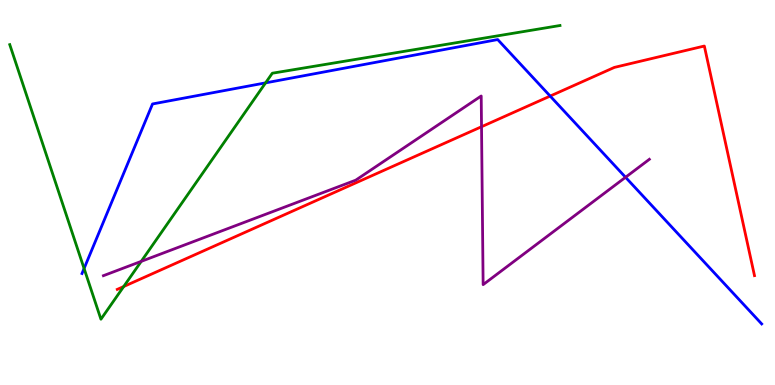[{'lines': ['blue', 'red'], 'intersections': [{'x': 7.1, 'y': 7.5}]}, {'lines': ['green', 'red'], 'intersections': [{'x': 1.6, 'y': 2.56}]}, {'lines': ['purple', 'red'], 'intersections': [{'x': 6.21, 'y': 6.71}]}, {'lines': ['blue', 'green'], 'intersections': [{'x': 1.08, 'y': 3.03}, {'x': 3.43, 'y': 7.85}]}, {'lines': ['blue', 'purple'], 'intersections': [{'x': 8.07, 'y': 5.4}]}, {'lines': ['green', 'purple'], 'intersections': [{'x': 1.82, 'y': 3.21}]}]